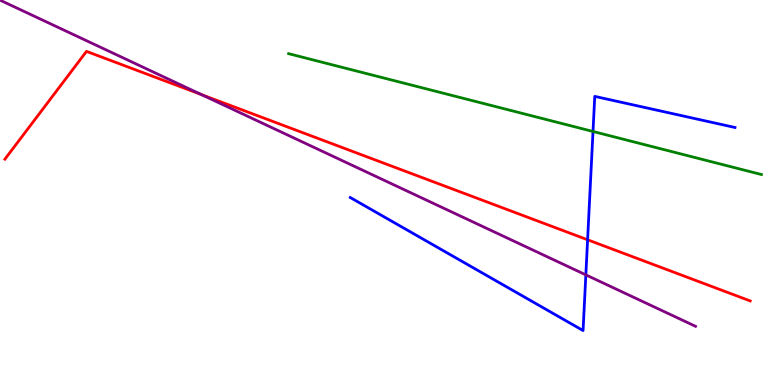[{'lines': ['blue', 'red'], 'intersections': [{'x': 7.58, 'y': 3.77}]}, {'lines': ['green', 'red'], 'intersections': []}, {'lines': ['purple', 'red'], 'intersections': [{'x': 2.6, 'y': 7.54}]}, {'lines': ['blue', 'green'], 'intersections': [{'x': 7.65, 'y': 6.59}]}, {'lines': ['blue', 'purple'], 'intersections': [{'x': 7.56, 'y': 2.86}]}, {'lines': ['green', 'purple'], 'intersections': []}]